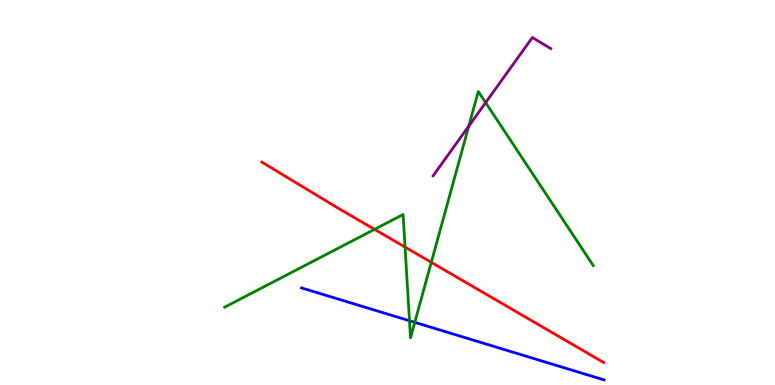[{'lines': ['blue', 'red'], 'intersections': []}, {'lines': ['green', 'red'], 'intersections': [{'x': 4.83, 'y': 4.04}, {'x': 5.23, 'y': 3.58}, {'x': 5.57, 'y': 3.19}]}, {'lines': ['purple', 'red'], 'intersections': []}, {'lines': ['blue', 'green'], 'intersections': [{'x': 5.28, 'y': 1.67}, {'x': 5.35, 'y': 1.63}]}, {'lines': ['blue', 'purple'], 'intersections': []}, {'lines': ['green', 'purple'], 'intersections': [{'x': 6.05, 'y': 6.72}, {'x': 6.27, 'y': 7.33}]}]